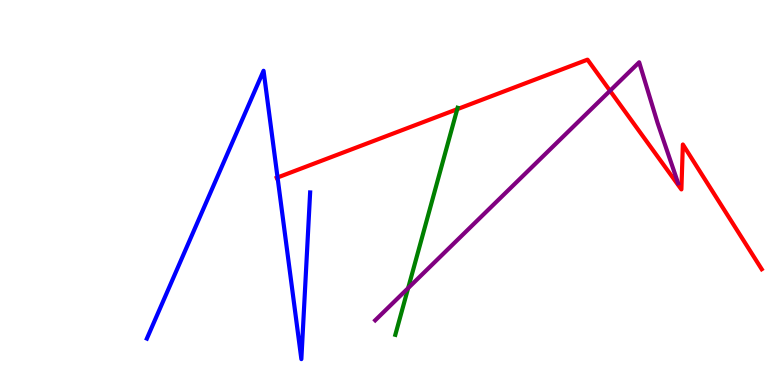[{'lines': ['blue', 'red'], 'intersections': [{'x': 3.58, 'y': 5.39}]}, {'lines': ['green', 'red'], 'intersections': [{'x': 5.9, 'y': 7.16}]}, {'lines': ['purple', 'red'], 'intersections': [{'x': 7.87, 'y': 7.64}]}, {'lines': ['blue', 'green'], 'intersections': []}, {'lines': ['blue', 'purple'], 'intersections': []}, {'lines': ['green', 'purple'], 'intersections': [{'x': 5.27, 'y': 2.52}]}]